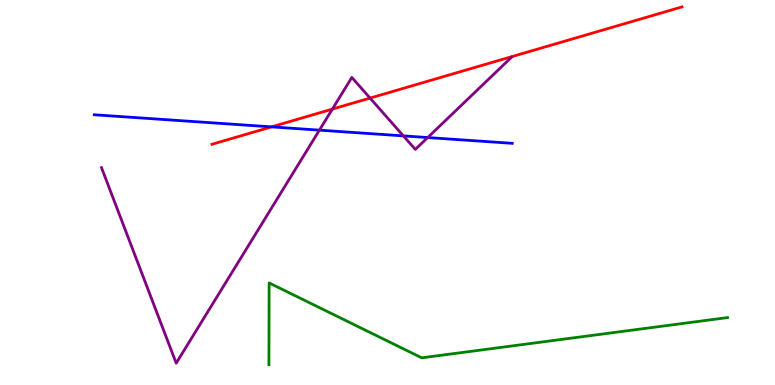[{'lines': ['blue', 'red'], 'intersections': [{'x': 3.5, 'y': 6.7}]}, {'lines': ['green', 'red'], 'intersections': []}, {'lines': ['purple', 'red'], 'intersections': [{'x': 4.29, 'y': 7.17}, {'x': 4.77, 'y': 7.45}]}, {'lines': ['blue', 'green'], 'intersections': []}, {'lines': ['blue', 'purple'], 'intersections': [{'x': 4.12, 'y': 6.62}, {'x': 5.21, 'y': 6.47}, {'x': 5.52, 'y': 6.43}]}, {'lines': ['green', 'purple'], 'intersections': []}]